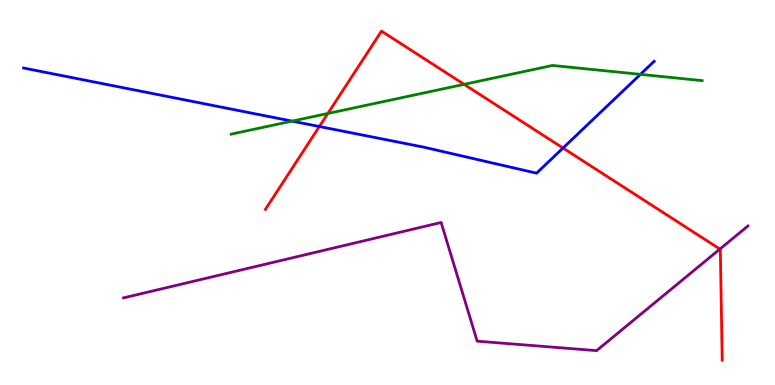[{'lines': ['blue', 'red'], 'intersections': [{'x': 4.12, 'y': 6.71}, {'x': 7.26, 'y': 6.16}]}, {'lines': ['green', 'red'], 'intersections': [{'x': 4.23, 'y': 7.05}, {'x': 5.99, 'y': 7.81}]}, {'lines': ['purple', 'red'], 'intersections': [{'x': 9.29, 'y': 3.53}]}, {'lines': ['blue', 'green'], 'intersections': [{'x': 3.77, 'y': 6.85}, {'x': 8.26, 'y': 8.07}]}, {'lines': ['blue', 'purple'], 'intersections': []}, {'lines': ['green', 'purple'], 'intersections': []}]